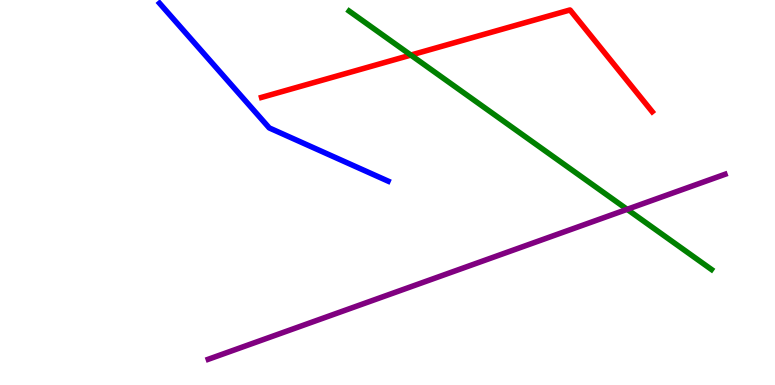[{'lines': ['blue', 'red'], 'intersections': []}, {'lines': ['green', 'red'], 'intersections': [{'x': 5.3, 'y': 8.57}]}, {'lines': ['purple', 'red'], 'intersections': []}, {'lines': ['blue', 'green'], 'intersections': []}, {'lines': ['blue', 'purple'], 'intersections': []}, {'lines': ['green', 'purple'], 'intersections': [{'x': 8.09, 'y': 4.56}]}]